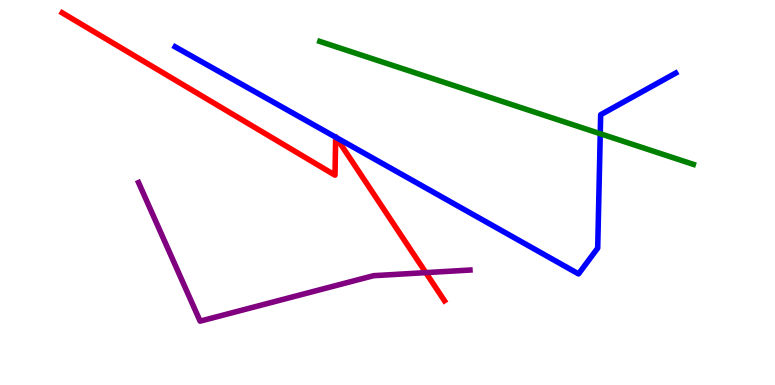[{'lines': ['blue', 'red'], 'intersections': [{'x': 4.33, 'y': 6.44}, {'x': 4.34, 'y': 6.43}]}, {'lines': ['green', 'red'], 'intersections': []}, {'lines': ['purple', 'red'], 'intersections': [{'x': 5.49, 'y': 2.92}]}, {'lines': ['blue', 'green'], 'intersections': [{'x': 7.75, 'y': 6.53}]}, {'lines': ['blue', 'purple'], 'intersections': []}, {'lines': ['green', 'purple'], 'intersections': []}]